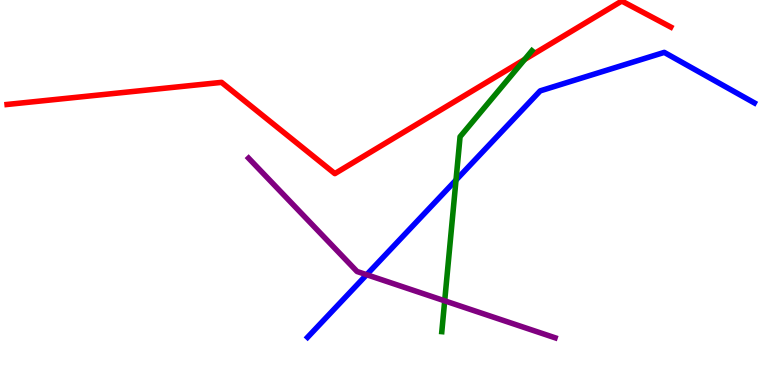[{'lines': ['blue', 'red'], 'intersections': []}, {'lines': ['green', 'red'], 'intersections': [{'x': 6.77, 'y': 8.46}]}, {'lines': ['purple', 'red'], 'intersections': []}, {'lines': ['blue', 'green'], 'intersections': [{'x': 5.88, 'y': 5.32}]}, {'lines': ['blue', 'purple'], 'intersections': [{'x': 4.73, 'y': 2.86}]}, {'lines': ['green', 'purple'], 'intersections': [{'x': 5.74, 'y': 2.19}]}]